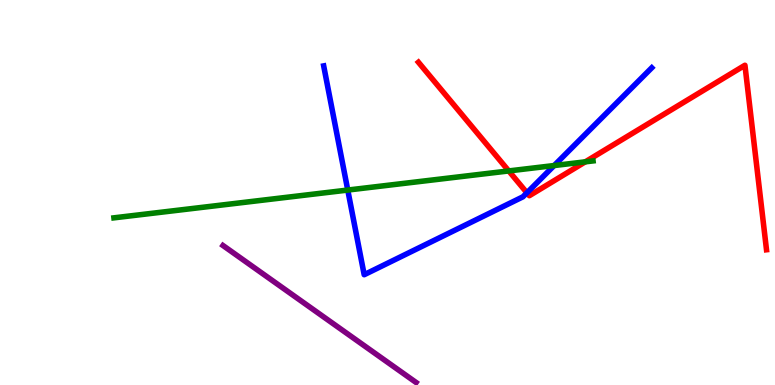[{'lines': ['blue', 'red'], 'intersections': [{'x': 6.8, 'y': 4.99}]}, {'lines': ['green', 'red'], 'intersections': [{'x': 6.56, 'y': 5.56}, {'x': 7.55, 'y': 5.8}]}, {'lines': ['purple', 'red'], 'intersections': []}, {'lines': ['blue', 'green'], 'intersections': [{'x': 4.49, 'y': 5.06}, {'x': 7.15, 'y': 5.7}]}, {'lines': ['blue', 'purple'], 'intersections': []}, {'lines': ['green', 'purple'], 'intersections': []}]